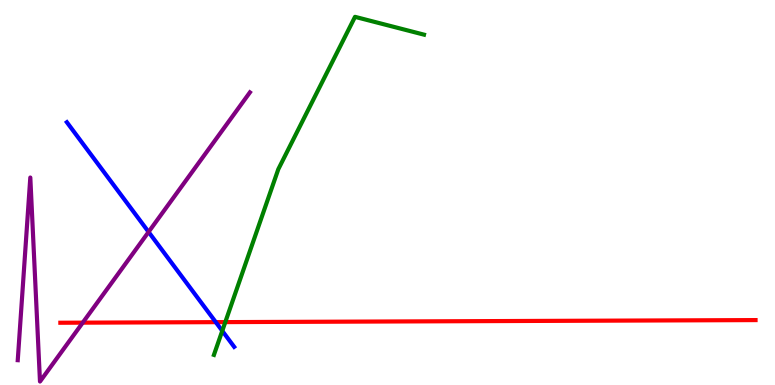[{'lines': ['blue', 'red'], 'intersections': [{'x': 2.78, 'y': 1.63}]}, {'lines': ['green', 'red'], 'intersections': [{'x': 2.91, 'y': 1.63}]}, {'lines': ['purple', 'red'], 'intersections': [{'x': 1.07, 'y': 1.62}]}, {'lines': ['blue', 'green'], 'intersections': [{'x': 2.87, 'y': 1.41}]}, {'lines': ['blue', 'purple'], 'intersections': [{'x': 1.92, 'y': 3.98}]}, {'lines': ['green', 'purple'], 'intersections': []}]